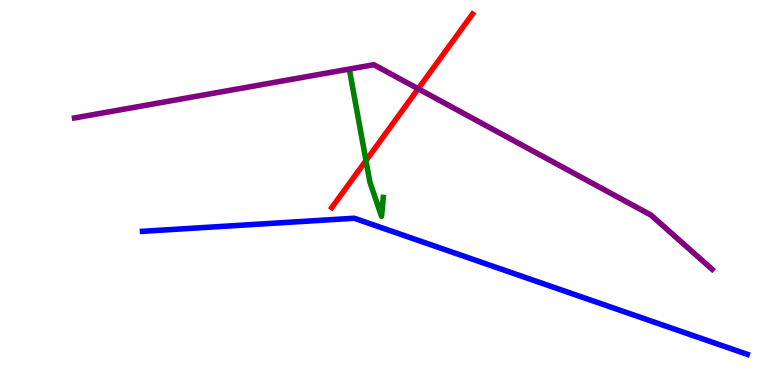[{'lines': ['blue', 'red'], 'intersections': []}, {'lines': ['green', 'red'], 'intersections': [{'x': 4.72, 'y': 5.83}]}, {'lines': ['purple', 'red'], 'intersections': [{'x': 5.4, 'y': 7.69}]}, {'lines': ['blue', 'green'], 'intersections': []}, {'lines': ['blue', 'purple'], 'intersections': []}, {'lines': ['green', 'purple'], 'intersections': []}]